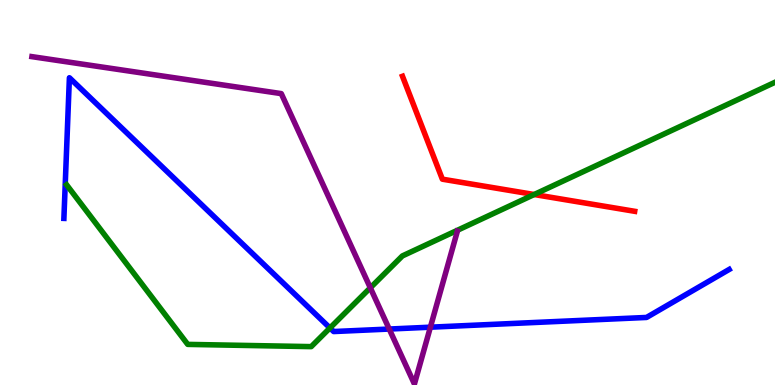[{'lines': ['blue', 'red'], 'intersections': []}, {'lines': ['green', 'red'], 'intersections': [{'x': 6.89, 'y': 4.95}]}, {'lines': ['purple', 'red'], 'intersections': []}, {'lines': ['blue', 'green'], 'intersections': [{'x': 4.26, 'y': 1.48}]}, {'lines': ['blue', 'purple'], 'intersections': [{'x': 5.02, 'y': 1.45}, {'x': 5.55, 'y': 1.5}]}, {'lines': ['green', 'purple'], 'intersections': [{'x': 4.78, 'y': 2.52}]}]